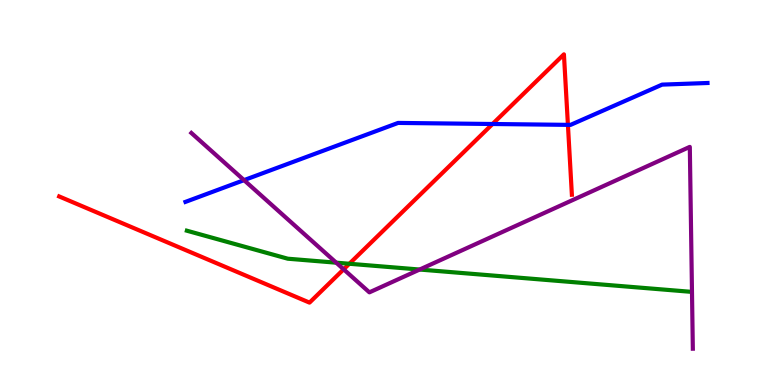[{'lines': ['blue', 'red'], 'intersections': [{'x': 6.36, 'y': 6.78}, {'x': 7.33, 'y': 6.76}]}, {'lines': ['green', 'red'], 'intersections': [{'x': 4.51, 'y': 3.15}]}, {'lines': ['purple', 'red'], 'intersections': [{'x': 4.43, 'y': 3.0}]}, {'lines': ['blue', 'green'], 'intersections': []}, {'lines': ['blue', 'purple'], 'intersections': [{'x': 3.15, 'y': 5.32}]}, {'lines': ['green', 'purple'], 'intersections': [{'x': 4.34, 'y': 3.18}, {'x': 5.41, 'y': 3.0}]}]